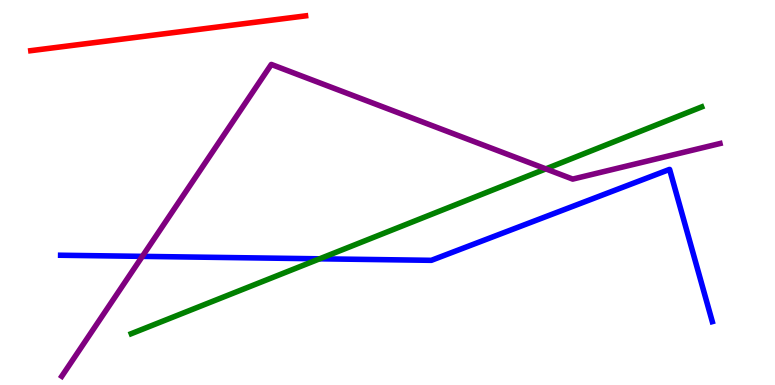[{'lines': ['blue', 'red'], 'intersections': []}, {'lines': ['green', 'red'], 'intersections': []}, {'lines': ['purple', 'red'], 'intersections': []}, {'lines': ['blue', 'green'], 'intersections': [{'x': 4.12, 'y': 3.28}]}, {'lines': ['blue', 'purple'], 'intersections': [{'x': 1.84, 'y': 3.34}]}, {'lines': ['green', 'purple'], 'intersections': [{'x': 7.04, 'y': 5.61}]}]